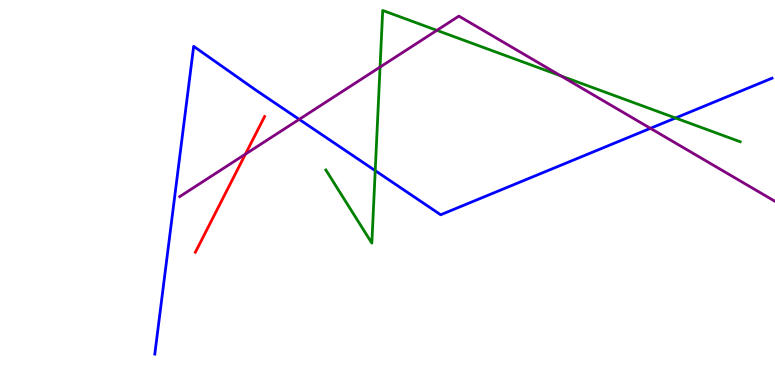[{'lines': ['blue', 'red'], 'intersections': []}, {'lines': ['green', 'red'], 'intersections': []}, {'lines': ['purple', 'red'], 'intersections': [{'x': 3.17, 'y': 6.0}]}, {'lines': ['blue', 'green'], 'intersections': [{'x': 4.84, 'y': 5.57}, {'x': 8.72, 'y': 6.94}]}, {'lines': ['blue', 'purple'], 'intersections': [{'x': 3.86, 'y': 6.9}, {'x': 8.39, 'y': 6.67}]}, {'lines': ['green', 'purple'], 'intersections': [{'x': 4.9, 'y': 8.26}, {'x': 5.64, 'y': 9.21}, {'x': 7.24, 'y': 8.03}]}]